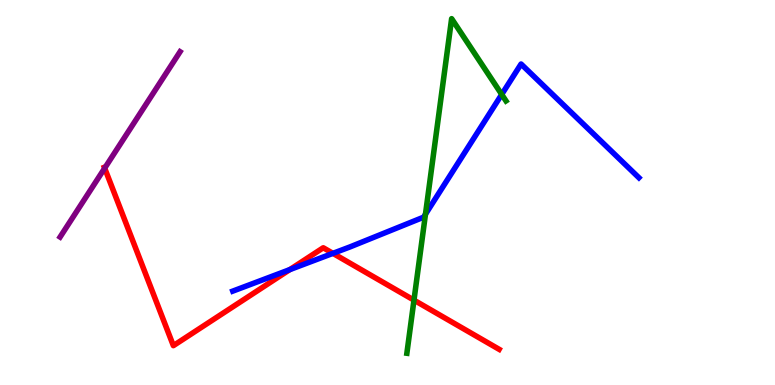[{'lines': ['blue', 'red'], 'intersections': [{'x': 3.74, 'y': 3.0}, {'x': 4.3, 'y': 3.42}]}, {'lines': ['green', 'red'], 'intersections': [{'x': 5.34, 'y': 2.2}]}, {'lines': ['purple', 'red'], 'intersections': [{'x': 1.35, 'y': 5.63}]}, {'lines': ['blue', 'green'], 'intersections': [{'x': 5.49, 'y': 4.44}, {'x': 6.47, 'y': 7.55}]}, {'lines': ['blue', 'purple'], 'intersections': []}, {'lines': ['green', 'purple'], 'intersections': []}]